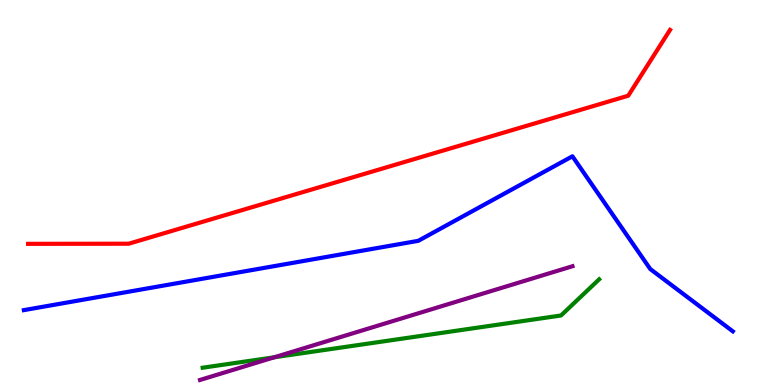[{'lines': ['blue', 'red'], 'intersections': []}, {'lines': ['green', 'red'], 'intersections': []}, {'lines': ['purple', 'red'], 'intersections': []}, {'lines': ['blue', 'green'], 'intersections': []}, {'lines': ['blue', 'purple'], 'intersections': []}, {'lines': ['green', 'purple'], 'intersections': [{'x': 3.54, 'y': 0.72}]}]